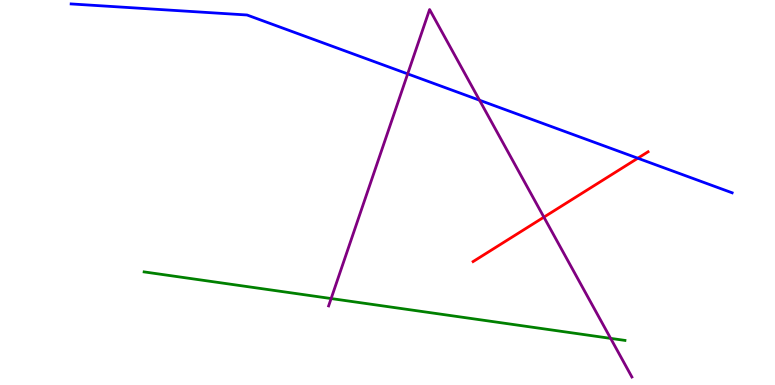[{'lines': ['blue', 'red'], 'intersections': [{'x': 8.23, 'y': 5.89}]}, {'lines': ['green', 'red'], 'intersections': []}, {'lines': ['purple', 'red'], 'intersections': [{'x': 7.02, 'y': 4.36}]}, {'lines': ['blue', 'green'], 'intersections': []}, {'lines': ['blue', 'purple'], 'intersections': [{'x': 5.26, 'y': 8.08}, {'x': 6.19, 'y': 7.4}]}, {'lines': ['green', 'purple'], 'intersections': [{'x': 4.27, 'y': 2.25}, {'x': 7.88, 'y': 1.21}]}]